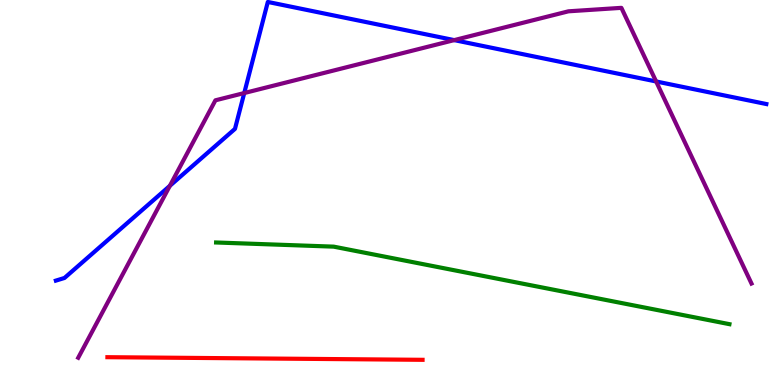[{'lines': ['blue', 'red'], 'intersections': []}, {'lines': ['green', 'red'], 'intersections': []}, {'lines': ['purple', 'red'], 'intersections': []}, {'lines': ['blue', 'green'], 'intersections': []}, {'lines': ['blue', 'purple'], 'intersections': [{'x': 2.19, 'y': 5.17}, {'x': 3.15, 'y': 7.58}, {'x': 5.86, 'y': 8.96}, {'x': 8.47, 'y': 7.88}]}, {'lines': ['green', 'purple'], 'intersections': []}]